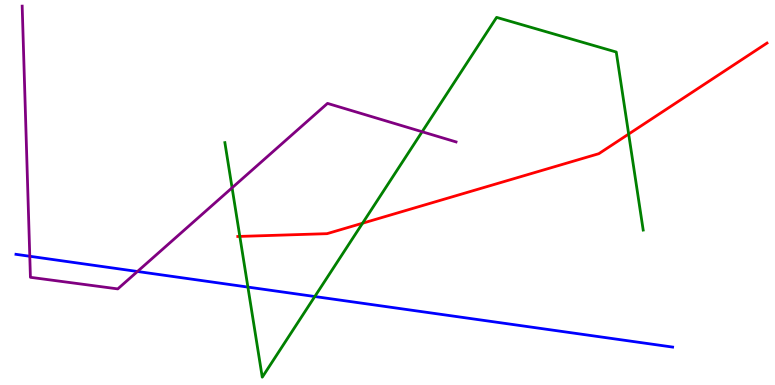[{'lines': ['blue', 'red'], 'intersections': []}, {'lines': ['green', 'red'], 'intersections': [{'x': 3.09, 'y': 3.86}, {'x': 4.68, 'y': 4.2}, {'x': 8.11, 'y': 6.52}]}, {'lines': ['purple', 'red'], 'intersections': []}, {'lines': ['blue', 'green'], 'intersections': [{'x': 3.2, 'y': 2.54}, {'x': 4.06, 'y': 2.3}]}, {'lines': ['blue', 'purple'], 'intersections': [{'x': 0.384, 'y': 3.34}, {'x': 1.77, 'y': 2.95}]}, {'lines': ['green', 'purple'], 'intersections': [{'x': 2.99, 'y': 5.12}, {'x': 5.45, 'y': 6.58}]}]